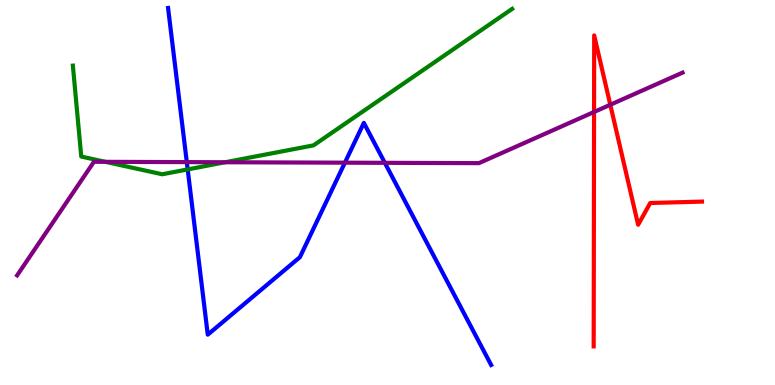[{'lines': ['blue', 'red'], 'intersections': []}, {'lines': ['green', 'red'], 'intersections': []}, {'lines': ['purple', 'red'], 'intersections': [{'x': 7.67, 'y': 7.09}, {'x': 7.87, 'y': 7.28}]}, {'lines': ['blue', 'green'], 'intersections': [{'x': 2.42, 'y': 5.6}]}, {'lines': ['blue', 'purple'], 'intersections': [{'x': 2.41, 'y': 5.79}, {'x': 4.45, 'y': 5.77}, {'x': 4.97, 'y': 5.77}]}, {'lines': ['green', 'purple'], 'intersections': [{'x': 1.36, 'y': 5.8}, {'x': 2.9, 'y': 5.79}]}]